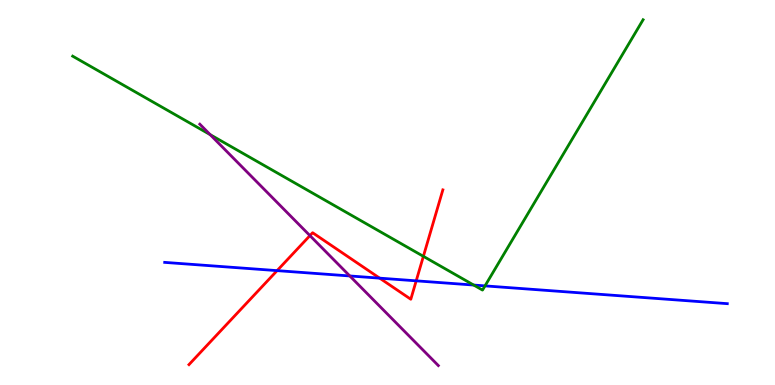[{'lines': ['blue', 'red'], 'intersections': [{'x': 3.58, 'y': 2.97}, {'x': 4.9, 'y': 2.78}, {'x': 5.37, 'y': 2.71}]}, {'lines': ['green', 'red'], 'intersections': [{'x': 5.46, 'y': 3.34}]}, {'lines': ['purple', 'red'], 'intersections': [{'x': 4.0, 'y': 3.88}]}, {'lines': ['blue', 'green'], 'intersections': [{'x': 6.11, 'y': 2.6}, {'x': 6.26, 'y': 2.57}]}, {'lines': ['blue', 'purple'], 'intersections': [{'x': 4.51, 'y': 2.83}]}, {'lines': ['green', 'purple'], 'intersections': [{'x': 2.71, 'y': 6.5}]}]